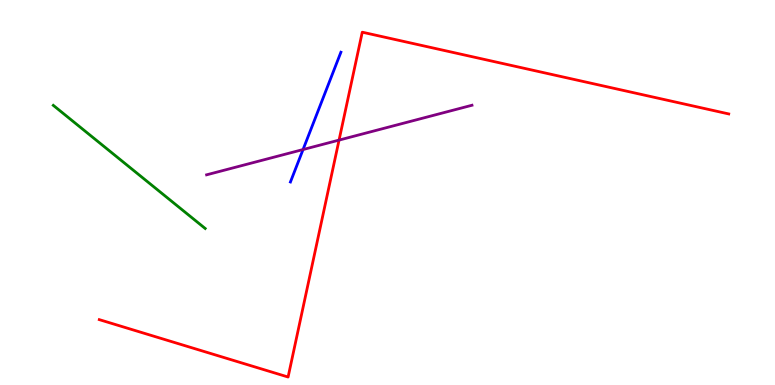[{'lines': ['blue', 'red'], 'intersections': []}, {'lines': ['green', 'red'], 'intersections': []}, {'lines': ['purple', 'red'], 'intersections': [{'x': 4.37, 'y': 6.36}]}, {'lines': ['blue', 'green'], 'intersections': []}, {'lines': ['blue', 'purple'], 'intersections': [{'x': 3.91, 'y': 6.12}]}, {'lines': ['green', 'purple'], 'intersections': []}]